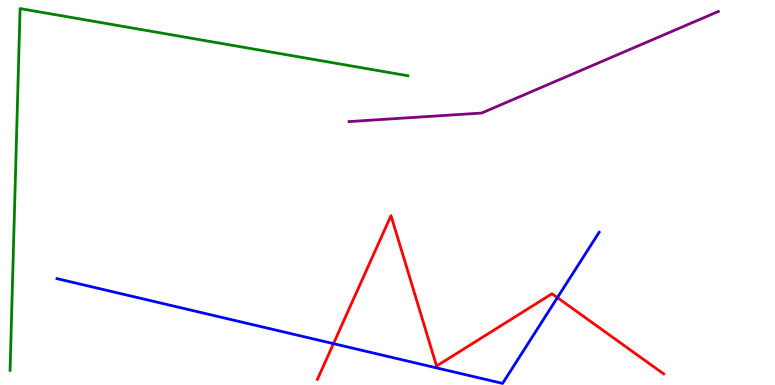[{'lines': ['blue', 'red'], 'intersections': [{'x': 4.3, 'y': 1.07}, {'x': 7.19, 'y': 2.27}]}, {'lines': ['green', 'red'], 'intersections': []}, {'lines': ['purple', 'red'], 'intersections': []}, {'lines': ['blue', 'green'], 'intersections': []}, {'lines': ['blue', 'purple'], 'intersections': []}, {'lines': ['green', 'purple'], 'intersections': []}]